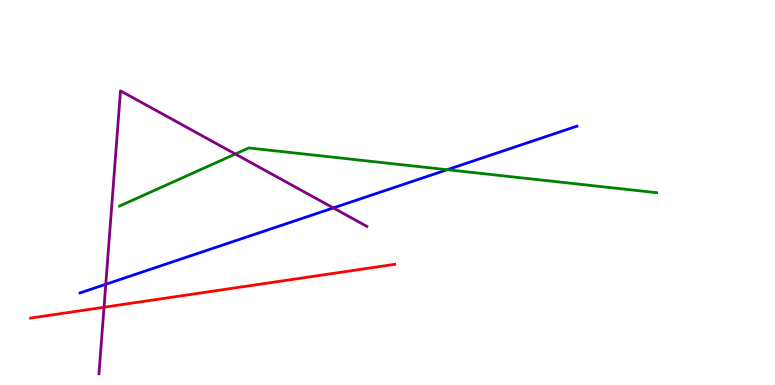[{'lines': ['blue', 'red'], 'intersections': []}, {'lines': ['green', 'red'], 'intersections': []}, {'lines': ['purple', 'red'], 'intersections': [{'x': 1.34, 'y': 2.02}]}, {'lines': ['blue', 'green'], 'intersections': [{'x': 5.77, 'y': 5.59}]}, {'lines': ['blue', 'purple'], 'intersections': [{'x': 1.36, 'y': 2.62}, {'x': 4.3, 'y': 4.6}]}, {'lines': ['green', 'purple'], 'intersections': [{'x': 3.04, 'y': 6.0}]}]